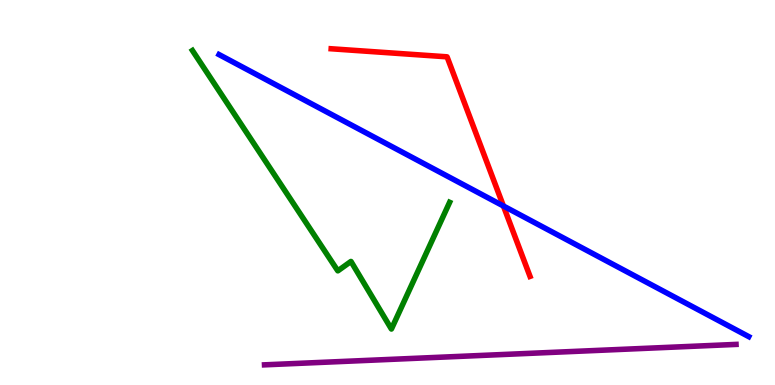[{'lines': ['blue', 'red'], 'intersections': [{'x': 6.5, 'y': 4.65}]}, {'lines': ['green', 'red'], 'intersections': []}, {'lines': ['purple', 'red'], 'intersections': []}, {'lines': ['blue', 'green'], 'intersections': []}, {'lines': ['blue', 'purple'], 'intersections': []}, {'lines': ['green', 'purple'], 'intersections': []}]